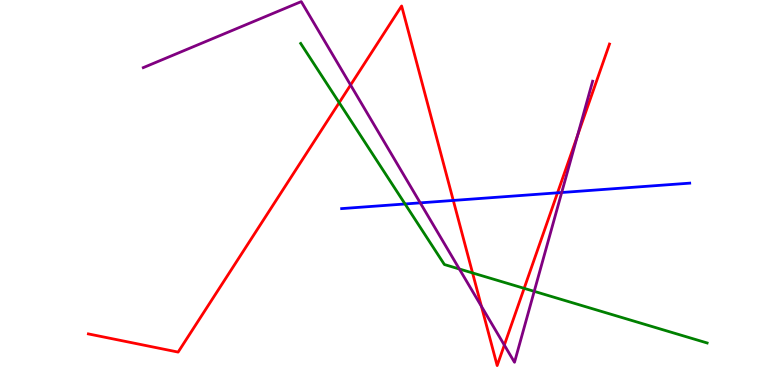[{'lines': ['blue', 'red'], 'intersections': [{'x': 5.85, 'y': 4.79}, {'x': 7.19, 'y': 4.99}]}, {'lines': ['green', 'red'], 'intersections': [{'x': 4.38, 'y': 7.33}, {'x': 6.1, 'y': 2.91}, {'x': 6.76, 'y': 2.51}]}, {'lines': ['purple', 'red'], 'intersections': [{'x': 4.52, 'y': 7.79}, {'x': 6.21, 'y': 2.04}, {'x': 6.51, 'y': 1.04}, {'x': 7.45, 'y': 6.48}]}, {'lines': ['blue', 'green'], 'intersections': [{'x': 5.23, 'y': 4.7}]}, {'lines': ['blue', 'purple'], 'intersections': [{'x': 5.42, 'y': 4.73}, {'x': 7.25, 'y': 5.0}]}, {'lines': ['green', 'purple'], 'intersections': [{'x': 5.93, 'y': 3.01}, {'x': 6.89, 'y': 2.43}]}]